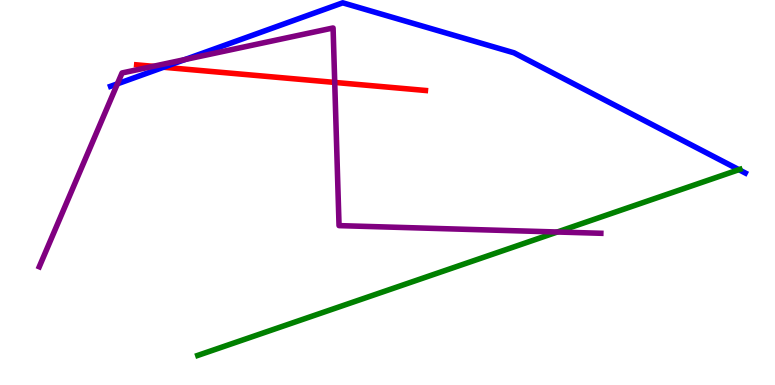[{'lines': ['blue', 'red'], 'intersections': [{'x': 2.11, 'y': 8.25}]}, {'lines': ['green', 'red'], 'intersections': []}, {'lines': ['purple', 'red'], 'intersections': [{'x': 1.98, 'y': 8.28}, {'x': 4.32, 'y': 7.86}]}, {'lines': ['blue', 'green'], 'intersections': [{'x': 9.53, 'y': 5.59}]}, {'lines': ['blue', 'purple'], 'intersections': [{'x': 1.51, 'y': 7.82}, {'x': 2.39, 'y': 8.45}]}, {'lines': ['green', 'purple'], 'intersections': [{'x': 7.19, 'y': 3.97}]}]